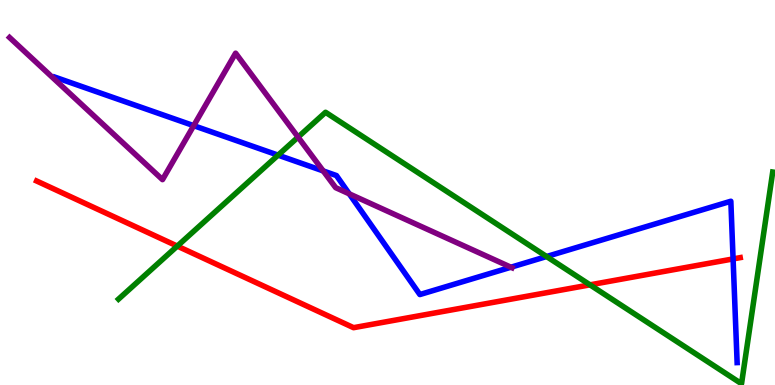[{'lines': ['blue', 'red'], 'intersections': [{'x': 9.46, 'y': 3.27}]}, {'lines': ['green', 'red'], 'intersections': [{'x': 2.29, 'y': 3.61}, {'x': 7.61, 'y': 2.6}]}, {'lines': ['purple', 'red'], 'intersections': []}, {'lines': ['blue', 'green'], 'intersections': [{'x': 3.59, 'y': 5.97}, {'x': 7.05, 'y': 3.34}]}, {'lines': ['blue', 'purple'], 'intersections': [{'x': 2.5, 'y': 6.74}, {'x': 4.17, 'y': 5.56}, {'x': 4.51, 'y': 4.97}, {'x': 6.59, 'y': 3.06}]}, {'lines': ['green', 'purple'], 'intersections': [{'x': 3.85, 'y': 6.44}]}]